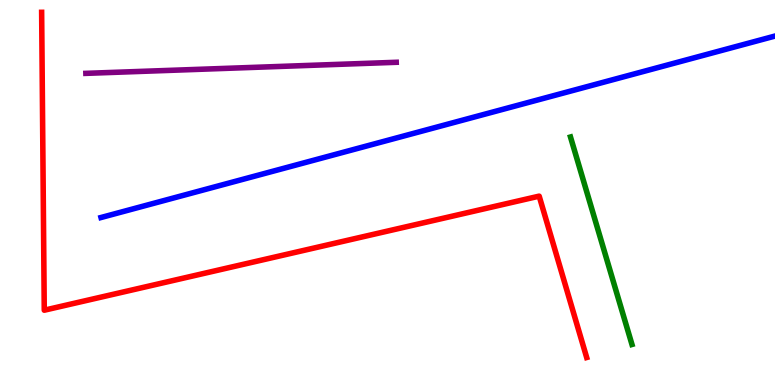[{'lines': ['blue', 'red'], 'intersections': []}, {'lines': ['green', 'red'], 'intersections': []}, {'lines': ['purple', 'red'], 'intersections': []}, {'lines': ['blue', 'green'], 'intersections': []}, {'lines': ['blue', 'purple'], 'intersections': []}, {'lines': ['green', 'purple'], 'intersections': []}]